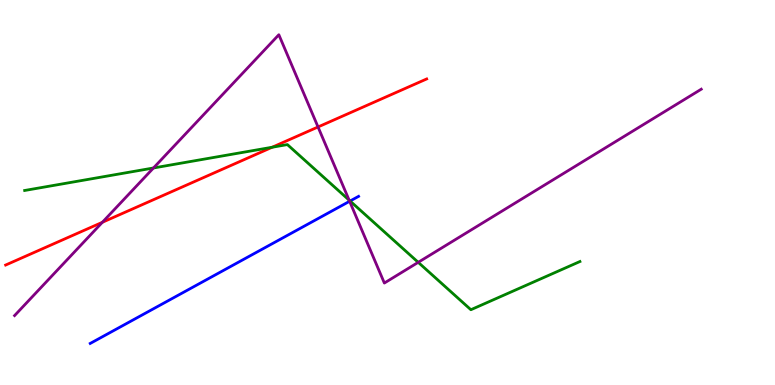[{'lines': ['blue', 'red'], 'intersections': []}, {'lines': ['green', 'red'], 'intersections': [{'x': 3.51, 'y': 6.18}]}, {'lines': ['purple', 'red'], 'intersections': [{'x': 1.32, 'y': 4.23}, {'x': 4.1, 'y': 6.7}]}, {'lines': ['blue', 'green'], 'intersections': [{'x': 4.52, 'y': 4.78}]}, {'lines': ['blue', 'purple'], 'intersections': [{'x': 4.51, 'y': 4.77}]}, {'lines': ['green', 'purple'], 'intersections': [{'x': 1.98, 'y': 5.64}, {'x': 4.5, 'y': 4.8}, {'x': 5.4, 'y': 3.19}]}]